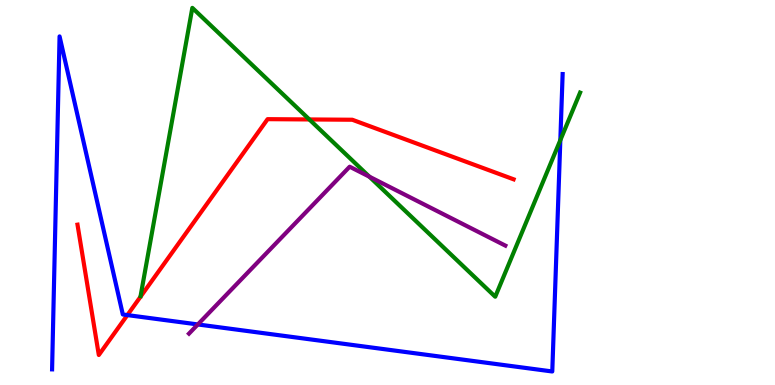[{'lines': ['blue', 'red'], 'intersections': [{'x': 1.64, 'y': 1.82}]}, {'lines': ['green', 'red'], 'intersections': [{'x': 3.99, 'y': 6.9}]}, {'lines': ['purple', 'red'], 'intersections': []}, {'lines': ['blue', 'green'], 'intersections': [{'x': 7.23, 'y': 6.36}]}, {'lines': ['blue', 'purple'], 'intersections': [{'x': 2.55, 'y': 1.57}]}, {'lines': ['green', 'purple'], 'intersections': [{'x': 4.77, 'y': 5.41}]}]